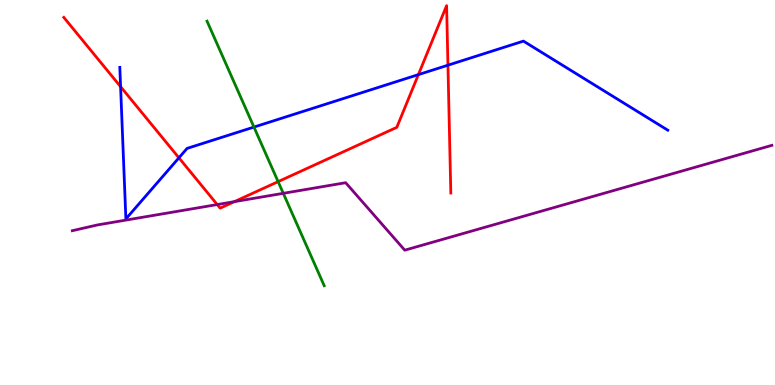[{'lines': ['blue', 'red'], 'intersections': [{'x': 1.56, 'y': 7.75}, {'x': 2.31, 'y': 5.9}, {'x': 5.4, 'y': 8.06}, {'x': 5.78, 'y': 8.31}]}, {'lines': ['green', 'red'], 'intersections': [{'x': 3.59, 'y': 5.28}]}, {'lines': ['purple', 'red'], 'intersections': [{'x': 2.8, 'y': 4.69}, {'x': 3.02, 'y': 4.76}]}, {'lines': ['blue', 'green'], 'intersections': [{'x': 3.28, 'y': 6.7}]}, {'lines': ['blue', 'purple'], 'intersections': []}, {'lines': ['green', 'purple'], 'intersections': [{'x': 3.66, 'y': 4.98}]}]